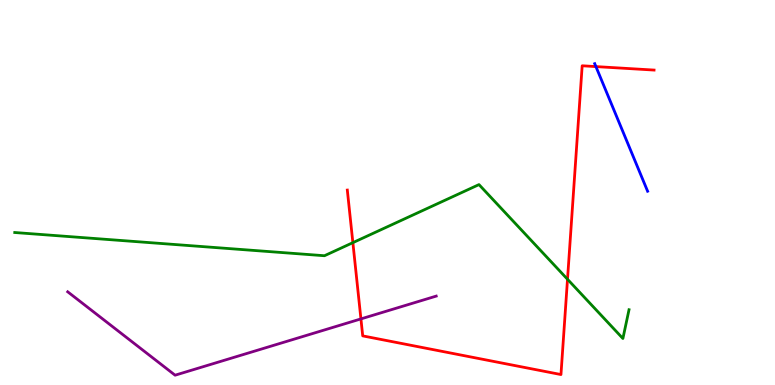[{'lines': ['blue', 'red'], 'intersections': [{'x': 7.69, 'y': 8.27}]}, {'lines': ['green', 'red'], 'intersections': [{'x': 4.55, 'y': 3.7}, {'x': 7.32, 'y': 2.75}]}, {'lines': ['purple', 'red'], 'intersections': [{'x': 4.66, 'y': 1.72}]}, {'lines': ['blue', 'green'], 'intersections': []}, {'lines': ['blue', 'purple'], 'intersections': []}, {'lines': ['green', 'purple'], 'intersections': []}]